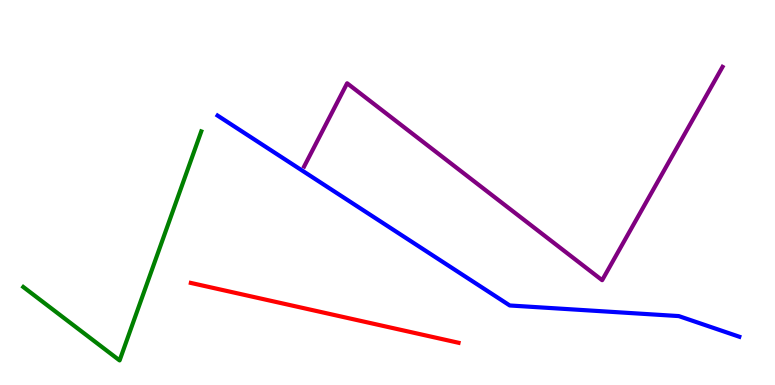[{'lines': ['blue', 'red'], 'intersections': []}, {'lines': ['green', 'red'], 'intersections': []}, {'lines': ['purple', 'red'], 'intersections': []}, {'lines': ['blue', 'green'], 'intersections': []}, {'lines': ['blue', 'purple'], 'intersections': []}, {'lines': ['green', 'purple'], 'intersections': []}]